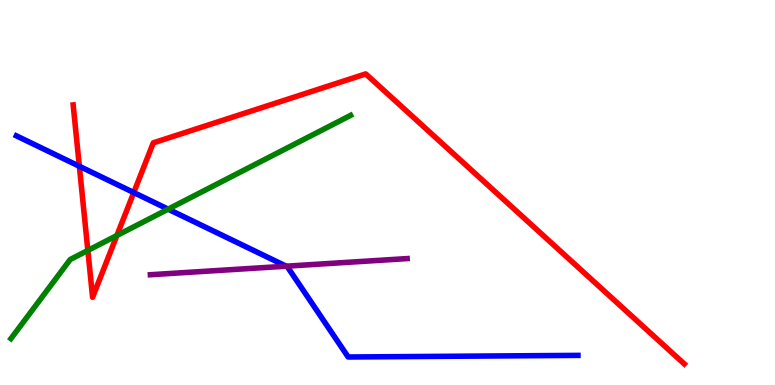[{'lines': ['blue', 'red'], 'intersections': [{'x': 1.02, 'y': 5.68}, {'x': 1.73, 'y': 5.0}]}, {'lines': ['green', 'red'], 'intersections': [{'x': 1.13, 'y': 3.5}, {'x': 1.51, 'y': 3.88}]}, {'lines': ['purple', 'red'], 'intersections': []}, {'lines': ['blue', 'green'], 'intersections': [{'x': 2.17, 'y': 4.57}]}, {'lines': ['blue', 'purple'], 'intersections': [{'x': 3.69, 'y': 3.09}]}, {'lines': ['green', 'purple'], 'intersections': []}]